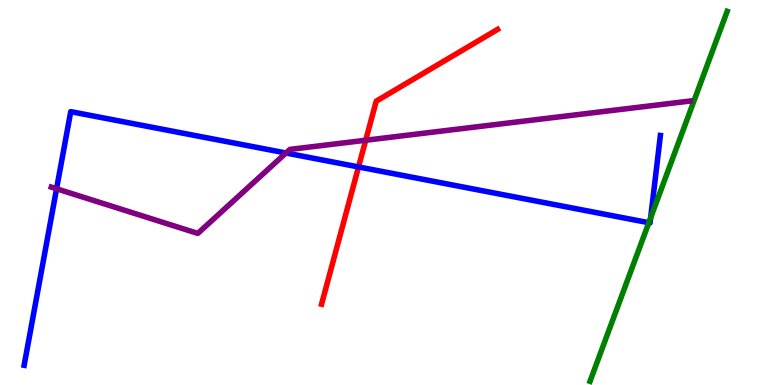[{'lines': ['blue', 'red'], 'intersections': [{'x': 4.63, 'y': 5.66}]}, {'lines': ['green', 'red'], 'intersections': []}, {'lines': ['purple', 'red'], 'intersections': [{'x': 4.72, 'y': 6.36}]}, {'lines': ['blue', 'green'], 'intersections': [{'x': 8.37, 'y': 4.22}, {'x': 8.4, 'y': 4.34}]}, {'lines': ['blue', 'purple'], 'intersections': [{'x': 0.73, 'y': 5.1}, {'x': 3.69, 'y': 6.03}]}, {'lines': ['green', 'purple'], 'intersections': []}]